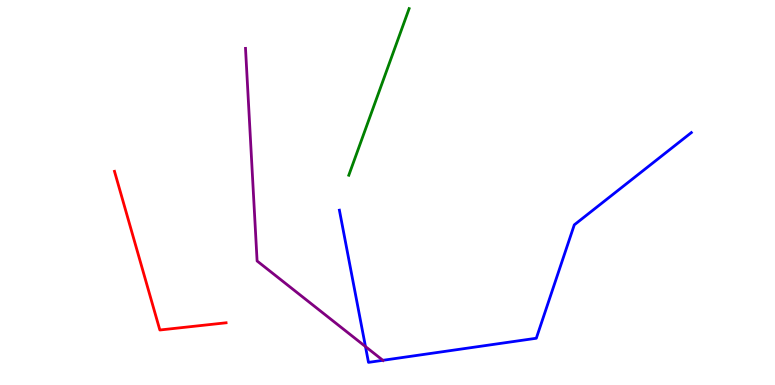[{'lines': ['blue', 'red'], 'intersections': []}, {'lines': ['green', 'red'], 'intersections': []}, {'lines': ['purple', 'red'], 'intersections': []}, {'lines': ['blue', 'green'], 'intersections': []}, {'lines': ['blue', 'purple'], 'intersections': [{'x': 4.72, 'y': 0.998}, {'x': 4.94, 'y': 0.641}]}, {'lines': ['green', 'purple'], 'intersections': []}]